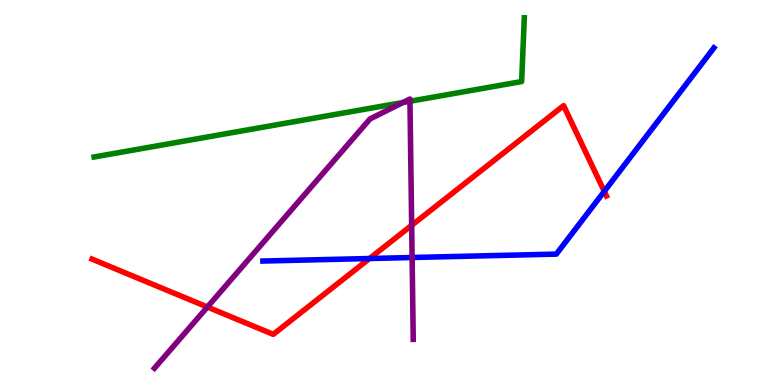[{'lines': ['blue', 'red'], 'intersections': [{'x': 4.77, 'y': 3.29}, {'x': 7.8, 'y': 5.03}]}, {'lines': ['green', 'red'], 'intersections': []}, {'lines': ['purple', 'red'], 'intersections': [{'x': 2.68, 'y': 2.03}, {'x': 5.31, 'y': 4.15}]}, {'lines': ['blue', 'green'], 'intersections': []}, {'lines': ['blue', 'purple'], 'intersections': [{'x': 5.32, 'y': 3.31}]}, {'lines': ['green', 'purple'], 'intersections': [{'x': 5.2, 'y': 7.34}, {'x': 5.29, 'y': 7.37}]}]